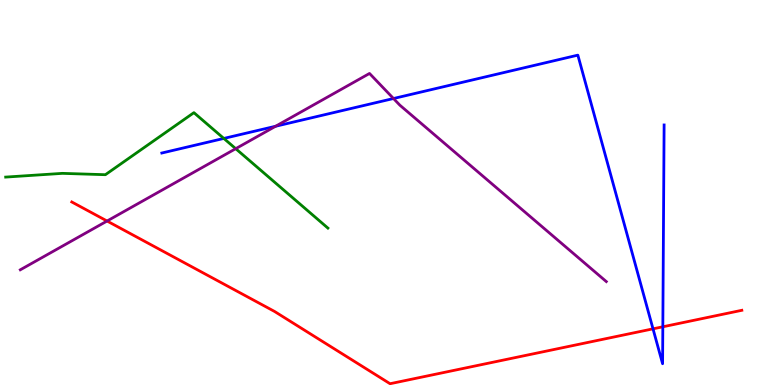[{'lines': ['blue', 'red'], 'intersections': [{'x': 8.43, 'y': 1.46}, {'x': 8.55, 'y': 1.51}]}, {'lines': ['green', 'red'], 'intersections': []}, {'lines': ['purple', 'red'], 'intersections': [{'x': 1.38, 'y': 4.26}]}, {'lines': ['blue', 'green'], 'intersections': [{'x': 2.89, 'y': 6.4}]}, {'lines': ['blue', 'purple'], 'intersections': [{'x': 3.56, 'y': 6.72}, {'x': 5.08, 'y': 7.44}]}, {'lines': ['green', 'purple'], 'intersections': [{'x': 3.04, 'y': 6.14}]}]